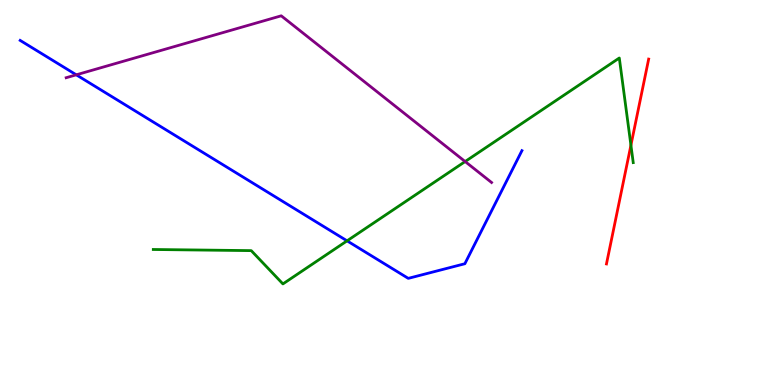[{'lines': ['blue', 'red'], 'intersections': []}, {'lines': ['green', 'red'], 'intersections': [{'x': 8.14, 'y': 6.23}]}, {'lines': ['purple', 'red'], 'intersections': []}, {'lines': ['blue', 'green'], 'intersections': [{'x': 4.48, 'y': 3.74}]}, {'lines': ['blue', 'purple'], 'intersections': [{'x': 0.984, 'y': 8.06}]}, {'lines': ['green', 'purple'], 'intersections': [{'x': 6.0, 'y': 5.8}]}]